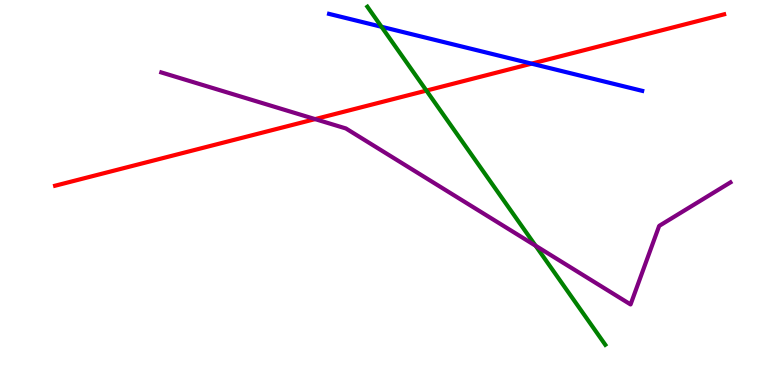[{'lines': ['blue', 'red'], 'intersections': [{'x': 6.86, 'y': 8.35}]}, {'lines': ['green', 'red'], 'intersections': [{'x': 5.5, 'y': 7.65}]}, {'lines': ['purple', 'red'], 'intersections': [{'x': 4.07, 'y': 6.91}]}, {'lines': ['blue', 'green'], 'intersections': [{'x': 4.92, 'y': 9.3}]}, {'lines': ['blue', 'purple'], 'intersections': []}, {'lines': ['green', 'purple'], 'intersections': [{'x': 6.91, 'y': 3.62}]}]